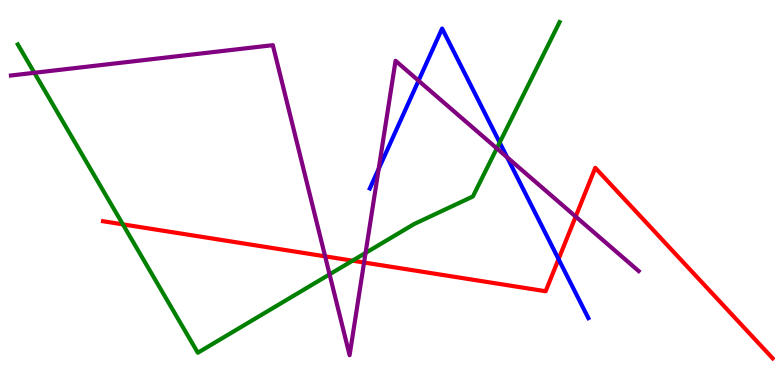[{'lines': ['blue', 'red'], 'intersections': [{'x': 7.21, 'y': 3.27}]}, {'lines': ['green', 'red'], 'intersections': [{'x': 1.59, 'y': 4.17}, {'x': 4.55, 'y': 3.23}]}, {'lines': ['purple', 'red'], 'intersections': [{'x': 4.2, 'y': 3.34}, {'x': 4.7, 'y': 3.18}, {'x': 7.43, 'y': 4.37}]}, {'lines': ['blue', 'green'], 'intersections': [{'x': 6.45, 'y': 6.3}]}, {'lines': ['blue', 'purple'], 'intersections': [{'x': 4.89, 'y': 5.61}, {'x': 5.4, 'y': 7.9}, {'x': 6.54, 'y': 5.91}]}, {'lines': ['green', 'purple'], 'intersections': [{'x': 0.443, 'y': 8.11}, {'x': 4.25, 'y': 2.87}, {'x': 4.72, 'y': 3.43}, {'x': 6.41, 'y': 6.15}]}]